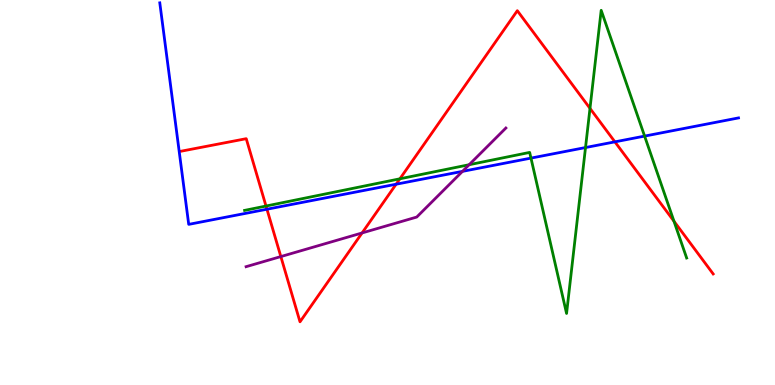[{'lines': ['blue', 'red'], 'intersections': [{'x': 3.44, 'y': 4.57}, {'x': 5.11, 'y': 5.22}, {'x': 7.93, 'y': 6.32}]}, {'lines': ['green', 'red'], 'intersections': [{'x': 3.43, 'y': 4.65}, {'x': 5.16, 'y': 5.36}, {'x': 7.61, 'y': 7.19}, {'x': 8.7, 'y': 4.25}]}, {'lines': ['purple', 'red'], 'intersections': [{'x': 3.62, 'y': 3.34}, {'x': 4.67, 'y': 3.95}]}, {'lines': ['blue', 'green'], 'intersections': [{'x': 6.85, 'y': 5.89}, {'x': 7.56, 'y': 6.17}, {'x': 8.32, 'y': 6.46}]}, {'lines': ['blue', 'purple'], 'intersections': [{'x': 5.97, 'y': 5.55}]}, {'lines': ['green', 'purple'], 'intersections': [{'x': 6.05, 'y': 5.72}]}]